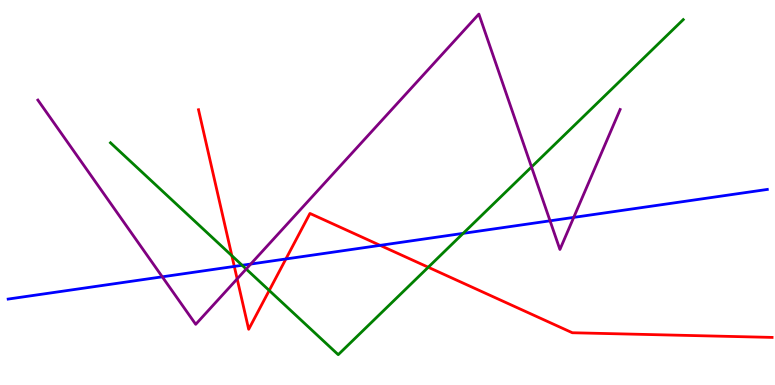[{'lines': ['blue', 'red'], 'intersections': [{'x': 3.02, 'y': 3.08}, {'x': 3.69, 'y': 3.27}, {'x': 4.9, 'y': 3.63}]}, {'lines': ['green', 'red'], 'intersections': [{'x': 2.99, 'y': 3.36}, {'x': 3.47, 'y': 2.46}, {'x': 5.53, 'y': 3.06}]}, {'lines': ['purple', 'red'], 'intersections': [{'x': 3.06, 'y': 2.76}]}, {'lines': ['blue', 'green'], 'intersections': [{'x': 3.12, 'y': 3.11}, {'x': 5.98, 'y': 3.94}]}, {'lines': ['blue', 'purple'], 'intersections': [{'x': 2.09, 'y': 2.81}, {'x': 3.24, 'y': 3.14}, {'x': 7.1, 'y': 4.26}, {'x': 7.4, 'y': 4.35}]}, {'lines': ['green', 'purple'], 'intersections': [{'x': 3.18, 'y': 3.01}, {'x': 6.86, 'y': 5.66}]}]